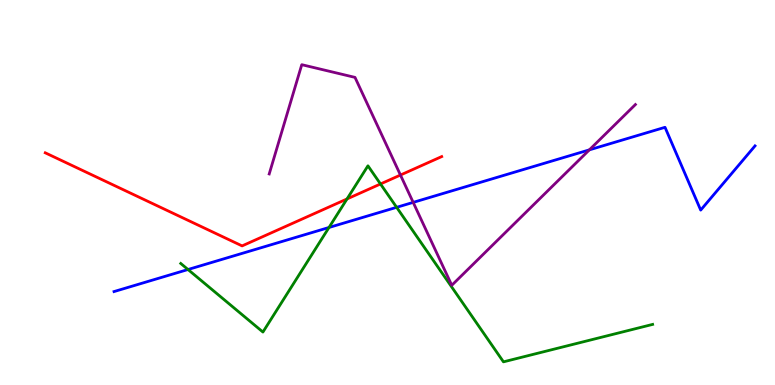[{'lines': ['blue', 'red'], 'intersections': []}, {'lines': ['green', 'red'], 'intersections': [{'x': 4.48, 'y': 4.83}, {'x': 4.91, 'y': 5.22}]}, {'lines': ['purple', 'red'], 'intersections': [{'x': 5.17, 'y': 5.45}]}, {'lines': ['blue', 'green'], 'intersections': [{'x': 2.43, 'y': 3.0}, {'x': 4.25, 'y': 4.09}, {'x': 5.12, 'y': 4.62}]}, {'lines': ['blue', 'purple'], 'intersections': [{'x': 5.33, 'y': 4.74}, {'x': 7.6, 'y': 6.11}]}, {'lines': ['green', 'purple'], 'intersections': []}]